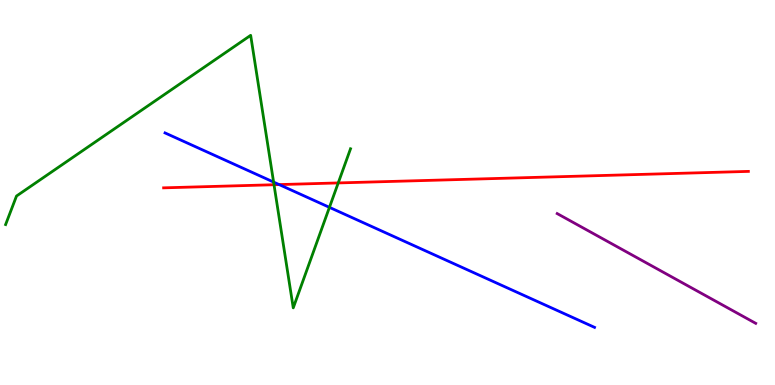[{'lines': ['blue', 'red'], 'intersections': [{'x': 3.6, 'y': 5.21}]}, {'lines': ['green', 'red'], 'intersections': [{'x': 3.54, 'y': 5.2}, {'x': 4.36, 'y': 5.25}]}, {'lines': ['purple', 'red'], 'intersections': []}, {'lines': ['blue', 'green'], 'intersections': [{'x': 3.53, 'y': 5.27}, {'x': 4.25, 'y': 4.61}]}, {'lines': ['blue', 'purple'], 'intersections': []}, {'lines': ['green', 'purple'], 'intersections': []}]